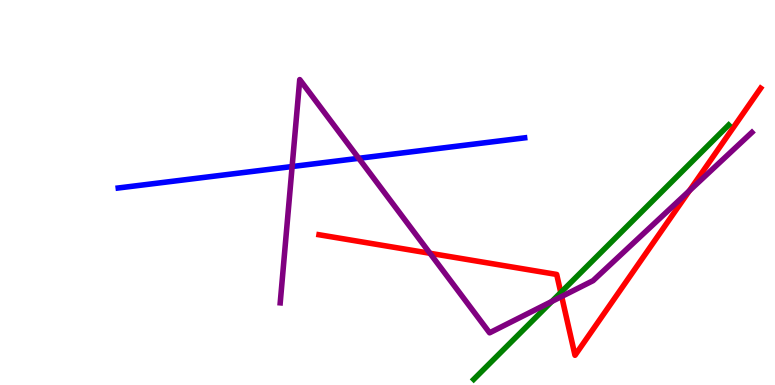[{'lines': ['blue', 'red'], 'intersections': []}, {'lines': ['green', 'red'], 'intersections': [{'x': 7.24, 'y': 2.4}]}, {'lines': ['purple', 'red'], 'intersections': [{'x': 5.55, 'y': 3.42}, {'x': 7.25, 'y': 2.3}, {'x': 8.9, 'y': 5.05}]}, {'lines': ['blue', 'green'], 'intersections': []}, {'lines': ['blue', 'purple'], 'intersections': [{'x': 3.77, 'y': 5.67}, {'x': 4.63, 'y': 5.89}]}, {'lines': ['green', 'purple'], 'intersections': [{'x': 7.12, 'y': 2.17}]}]